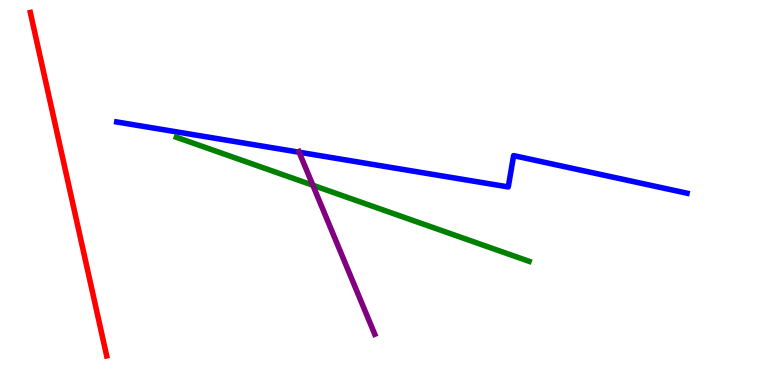[{'lines': ['blue', 'red'], 'intersections': []}, {'lines': ['green', 'red'], 'intersections': []}, {'lines': ['purple', 'red'], 'intersections': []}, {'lines': ['blue', 'green'], 'intersections': []}, {'lines': ['blue', 'purple'], 'intersections': [{'x': 3.86, 'y': 6.05}]}, {'lines': ['green', 'purple'], 'intersections': [{'x': 4.04, 'y': 5.19}]}]